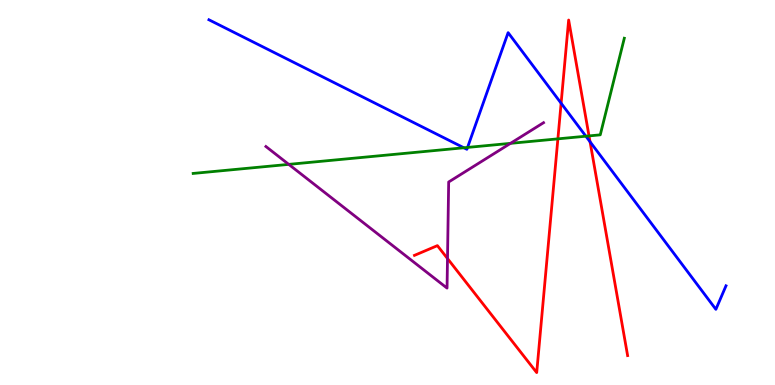[{'lines': ['blue', 'red'], 'intersections': [{'x': 7.24, 'y': 7.32}, {'x': 7.61, 'y': 6.32}]}, {'lines': ['green', 'red'], 'intersections': [{'x': 7.2, 'y': 6.39}, {'x': 7.6, 'y': 6.47}]}, {'lines': ['purple', 'red'], 'intersections': [{'x': 5.77, 'y': 3.28}]}, {'lines': ['blue', 'green'], 'intersections': [{'x': 5.99, 'y': 6.16}, {'x': 6.03, 'y': 6.17}, {'x': 7.56, 'y': 6.46}]}, {'lines': ['blue', 'purple'], 'intersections': []}, {'lines': ['green', 'purple'], 'intersections': [{'x': 3.73, 'y': 5.73}, {'x': 6.59, 'y': 6.28}]}]